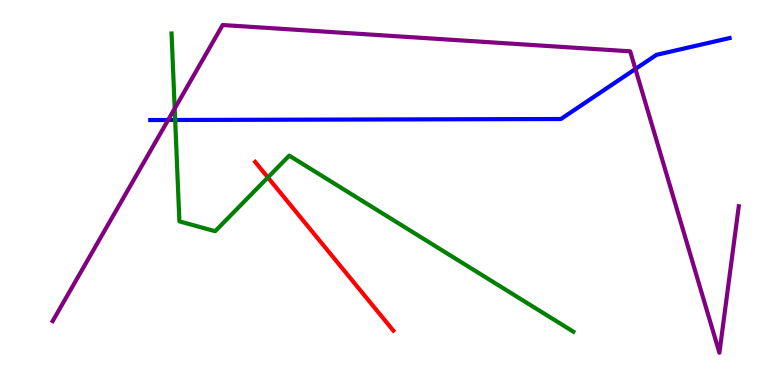[{'lines': ['blue', 'red'], 'intersections': []}, {'lines': ['green', 'red'], 'intersections': [{'x': 3.46, 'y': 5.39}]}, {'lines': ['purple', 'red'], 'intersections': []}, {'lines': ['blue', 'green'], 'intersections': [{'x': 2.26, 'y': 6.88}]}, {'lines': ['blue', 'purple'], 'intersections': [{'x': 2.17, 'y': 6.88}, {'x': 8.2, 'y': 8.21}]}, {'lines': ['green', 'purple'], 'intersections': [{'x': 2.25, 'y': 7.18}]}]